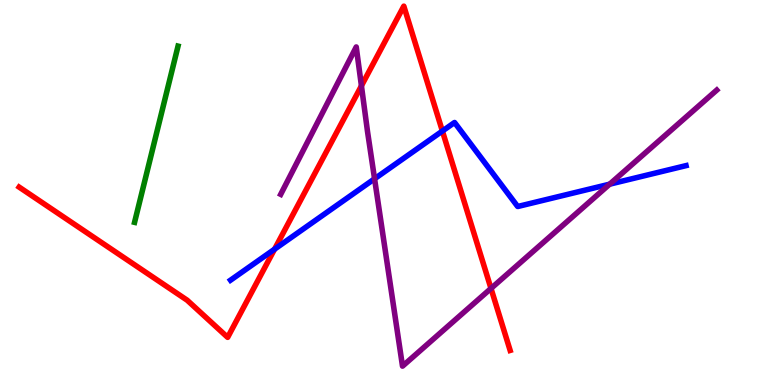[{'lines': ['blue', 'red'], 'intersections': [{'x': 3.54, 'y': 3.53}, {'x': 5.71, 'y': 6.6}]}, {'lines': ['green', 'red'], 'intersections': []}, {'lines': ['purple', 'red'], 'intersections': [{'x': 4.66, 'y': 7.77}, {'x': 6.34, 'y': 2.51}]}, {'lines': ['blue', 'green'], 'intersections': []}, {'lines': ['blue', 'purple'], 'intersections': [{'x': 4.83, 'y': 5.36}, {'x': 7.87, 'y': 5.22}]}, {'lines': ['green', 'purple'], 'intersections': []}]